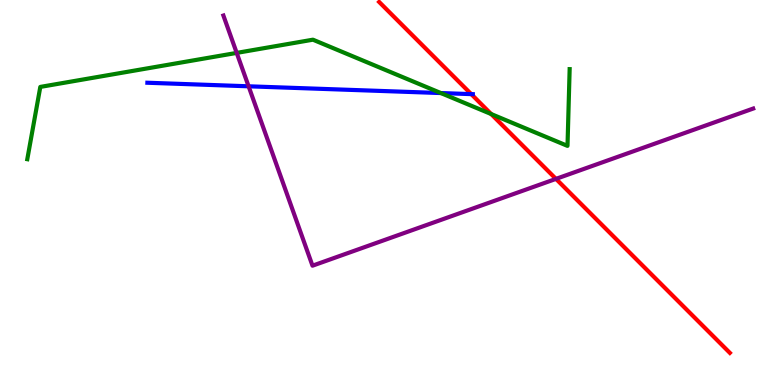[{'lines': ['blue', 'red'], 'intersections': [{'x': 6.08, 'y': 7.56}]}, {'lines': ['green', 'red'], 'intersections': [{'x': 6.34, 'y': 7.04}]}, {'lines': ['purple', 'red'], 'intersections': [{'x': 7.17, 'y': 5.35}]}, {'lines': ['blue', 'green'], 'intersections': [{'x': 5.69, 'y': 7.58}]}, {'lines': ['blue', 'purple'], 'intersections': [{'x': 3.21, 'y': 7.76}]}, {'lines': ['green', 'purple'], 'intersections': [{'x': 3.05, 'y': 8.63}]}]